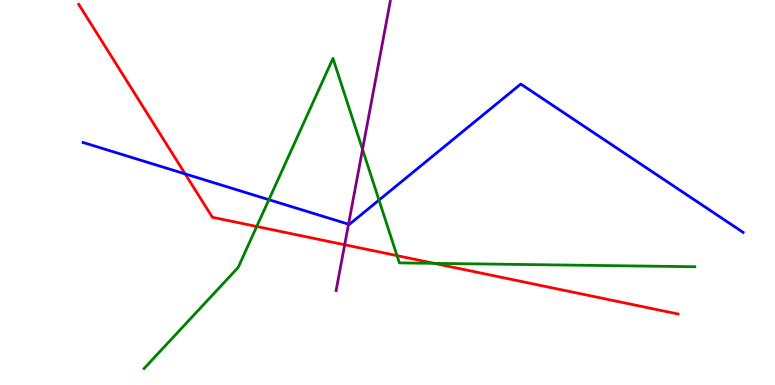[{'lines': ['blue', 'red'], 'intersections': [{'x': 2.39, 'y': 5.48}]}, {'lines': ['green', 'red'], 'intersections': [{'x': 3.31, 'y': 4.12}, {'x': 5.12, 'y': 3.36}, {'x': 5.6, 'y': 3.16}]}, {'lines': ['purple', 'red'], 'intersections': [{'x': 4.45, 'y': 3.64}]}, {'lines': ['blue', 'green'], 'intersections': [{'x': 3.47, 'y': 4.81}, {'x': 4.89, 'y': 4.8}]}, {'lines': ['blue', 'purple'], 'intersections': [{'x': 4.5, 'y': 4.18}]}, {'lines': ['green', 'purple'], 'intersections': [{'x': 4.68, 'y': 6.12}]}]